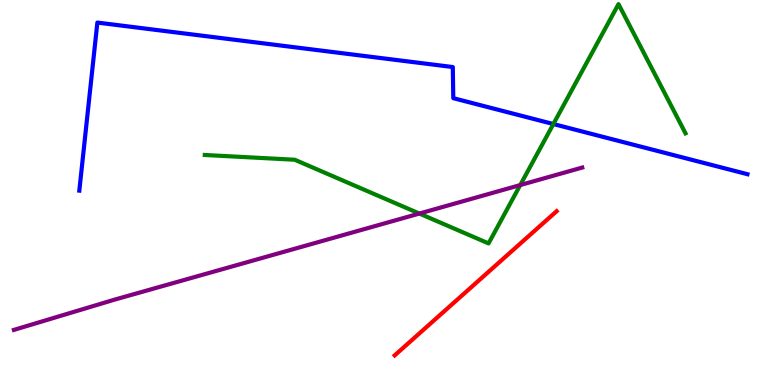[{'lines': ['blue', 'red'], 'intersections': []}, {'lines': ['green', 'red'], 'intersections': []}, {'lines': ['purple', 'red'], 'intersections': []}, {'lines': ['blue', 'green'], 'intersections': [{'x': 7.14, 'y': 6.78}]}, {'lines': ['blue', 'purple'], 'intersections': []}, {'lines': ['green', 'purple'], 'intersections': [{'x': 5.41, 'y': 4.45}, {'x': 6.71, 'y': 5.19}]}]